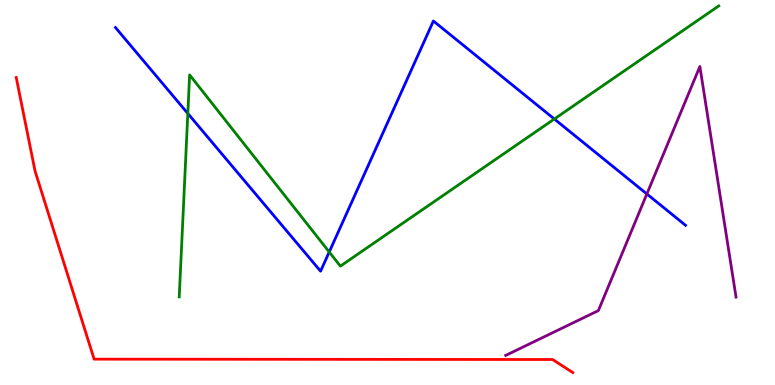[{'lines': ['blue', 'red'], 'intersections': []}, {'lines': ['green', 'red'], 'intersections': []}, {'lines': ['purple', 'red'], 'intersections': []}, {'lines': ['blue', 'green'], 'intersections': [{'x': 2.42, 'y': 7.05}, {'x': 4.25, 'y': 3.45}, {'x': 7.15, 'y': 6.91}]}, {'lines': ['blue', 'purple'], 'intersections': [{'x': 8.35, 'y': 4.96}]}, {'lines': ['green', 'purple'], 'intersections': []}]